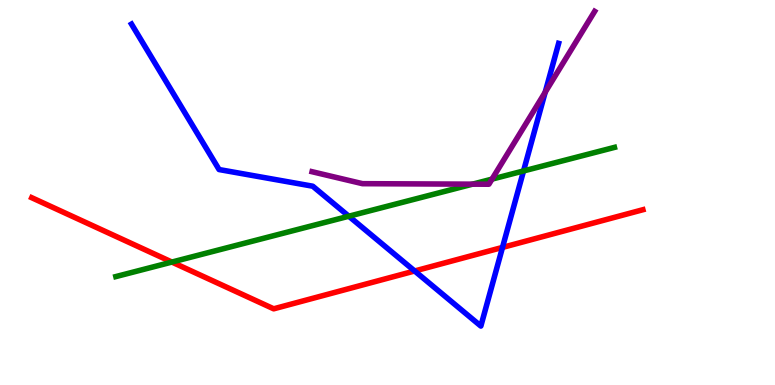[{'lines': ['blue', 'red'], 'intersections': [{'x': 5.35, 'y': 2.96}, {'x': 6.48, 'y': 3.57}]}, {'lines': ['green', 'red'], 'intersections': [{'x': 2.22, 'y': 3.19}]}, {'lines': ['purple', 'red'], 'intersections': []}, {'lines': ['blue', 'green'], 'intersections': [{'x': 4.5, 'y': 4.38}, {'x': 6.76, 'y': 5.56}]}, {'lines': ['blue', 'purple'], 'intersections': [{'x': 7.03, 'y': 7.61}]}, {'lines': ['green', 'purple'], 'intersections': [{'x': 6.1, 'y': 5.22}, {'x': 6.35, 'y': 5.35}]}]